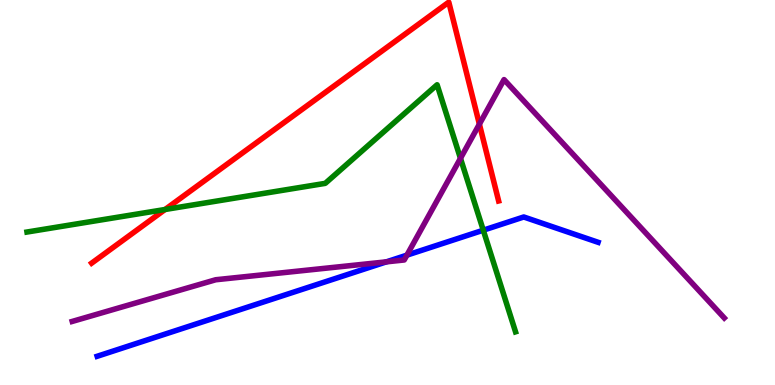[{'lines': ['blue', 'red'], 'intersections': []}, {'lines': ['green', 'red'], 'intersections': [{'x': 2.13, 'y': 4.56}]}, {'lines': ['purple', 'red'], 'intersections': [{'x': 6.19, 'y': 6.78}]}, {'lines': ['blue', 'green'], 'intersections': [{'x': 6.24, 'y': 4.02}]}, {'lines': ['blue', 'purple'], 'intersections': [{'x': 4.99, 'y': 3.2}, {'x': 5.25, 'y': 3.37}]}, {'lines': ['green', 'purple'], 'intersections': [{'x': 5.94, 'y': 5.89}]}]